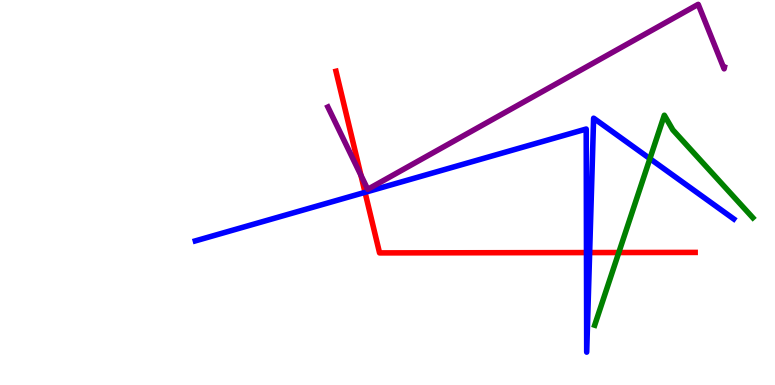[{'lines': ['blue', 'red'], 'intersections': [{'x': 4.71, 'y': 5.0}, {'x': 7.57, 'y': 3.44}, {'x': 7.61, 'y': 3.44}]}, {'lines': ['green', 'red'], 'intersections': [{'x': 7.98, 'y': 3.44}]}, {'lines': ['purple', 'red'], 'intersections': [{'x': 4.66, 'y': 5.45}]}, {'lines': ['blue', 'green'], 'intersections': [{'x': 8.39, 'y': 5.88}]}, {'lines': ['blue', 'purple'], 'intersections': []}, {'lines': ['green', 'purple'], 'intersections': []}]